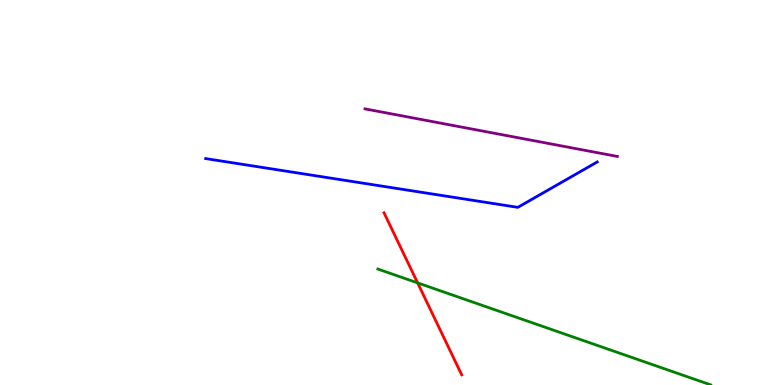[{'lines': ['blue', 'red'], 'intersections': []}, {'lines': ['green', 'red'], 'intersections': [{'x': 5.39, 'y': 2.65}]}, {'lines': ['purple', 'red'], 'intersections': []}, {'lines': ['blue', 'green'], 'intersections': []}, {'lines': ['blue', 'purple'], 'intersections': []}, {'lines': ['green', 'purple'], 'intersections': []}]